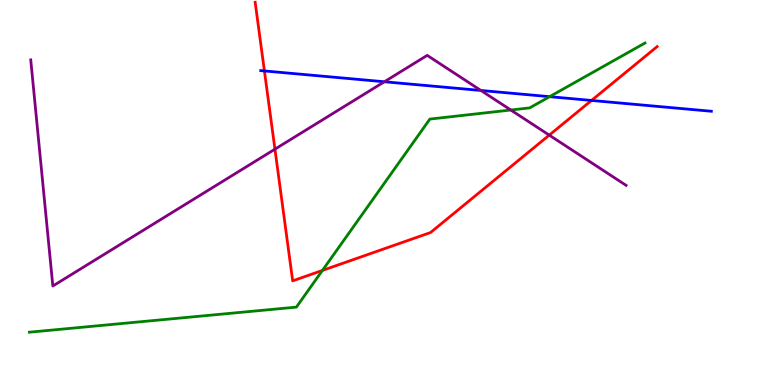[{'lines': ['blue', 'red'], 'intersections': [{'x': 3.41, 'y': 8.16}, {'x': 7.63, 'y': 7.39}]}, {'lines': ['green', 'red'], 'intersections': [{'x': 4.16, 'y': 2.98}]}, {'lines': ['purple', 'red'], 'intersections': [{'x': 3.55, 'y': 6.13}, {'x': 7.09, 'y': 6.49}]}, {'lines': ['blue', 'green'], 'intersections': [{'x': 7.09, 'y': 7.49}]}, {'lines': ['blue', 'purple'], 'intersections': [{'x': 4.96, 'y': 7.88}, {'x': 6.21, 'y': 7.65}]}, {'lines': ['green', 'purple'], 'intersections': [{'x': 6.59, 'y': 7.14}]}]